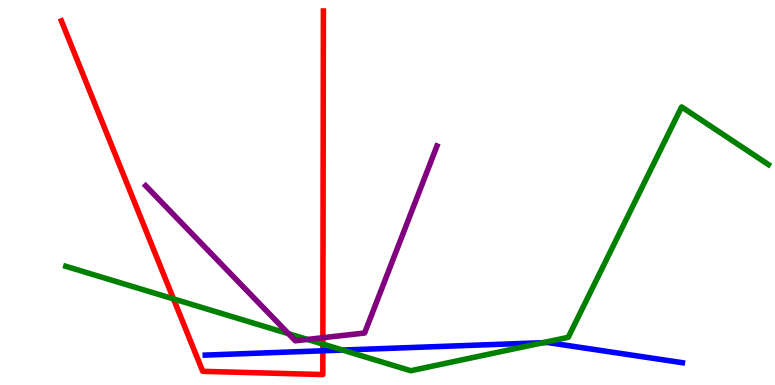[{'lines': ['blue', 'red'], 'intersections': [{'x': 4.17, 'y': 0.889}]}, {'lines': ['green', 'red'], 'intersections': [{'x': 2.24, 'y': 2.24}, {'x': 4.17, 'y': 1.06}]}, {'lines': ['purple', 'red'], 'intersections': [{'x': 4.17, 'y': 1.23}]}, {'lines': ['blue', 'green'], 'intersections': [{'x': 4.42, 'y': 0.908}, {'x': 7.0, 'y': 1.1}]}, {'lines': ['blue', 'purple'], 'intersections': []}, {'lines': ['green', 'purple'], 'intersections': [{'x': 3.72, 'y': 1.33}, {'x': 3.97, 'y': 1.18}]}]